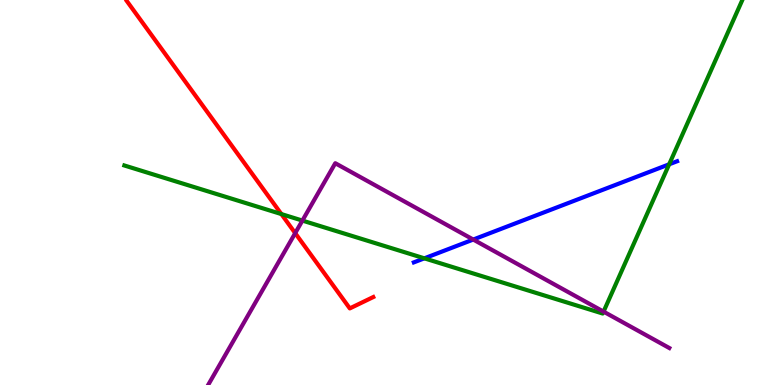[{'lines': ['blue', 'red'], 'intersections': []}, {'lines': ['green', 'red'], 'intersections': [{'x': 3.63, 'y': 4.44}]}, {'lines': ['purple', 'red'], 'intersections': [{'x': 3.81, 'y': 3.94}]}, {'lines': ['blue', 'green'], 'intersections': [{'x': 5.48, 'y': 3.29}, {'x': 8.63, 'y': 5.73}]}, {'lines': ['blue', 'purple'], 'intersections': [{'x': 6.11, 'y': 3.78}]}, {'lines': ['green', 'purple'], 'intersections': [{'x': 3.9, 'y': 4.27}, {'x': 7.79, 'y': 1.91}]}]